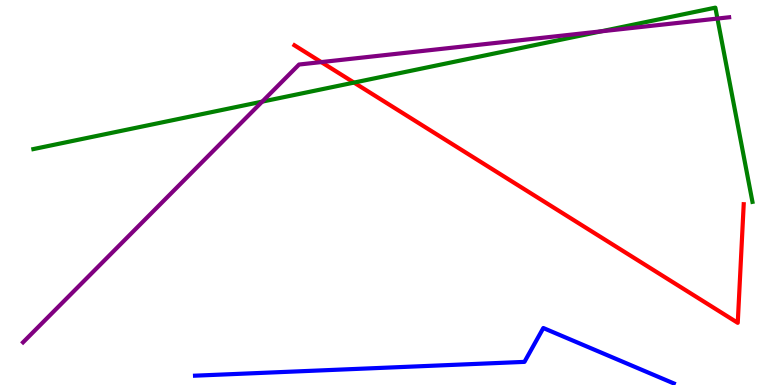[{'lines': ['blue', 'red'], 'intersections': []}, {'lines': ['green', 'red'], 'intersections': [{'x': 4.57, 'y': 7.85}]}, {'lines': ['purple', 'red'], 'intersections': [{'x': 4.15, 'y': 8.39}]}, {'lines': ['blue', 'green'], 'intersections': []}, {'lines': ['blue', 'purple'], 'intersections': []}, {'lines': ['green', 'purple'], 'intersections': [{'x': 3.38, 'y': 7.36}, {'x': 7.76, 'y': 9.19}, {'x': 9.26, 'y': 9.52}]}]